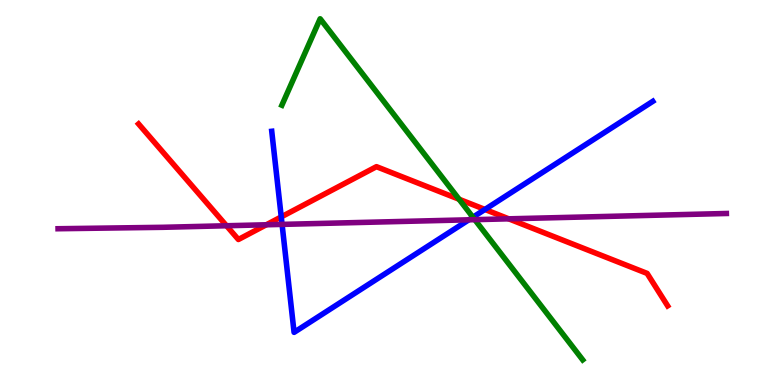[{'lines': ['blue', 'red'], 'intersections': [{'x': 3.63, 'y': 4.37}, {'x': 6.26, 'y': 4.56}]}, {'lines': ['green', 'red'], 'intersections': [{'x': 5.92, 'y': 4.82}]}, {'lines': ['purple', 'red'], 'intersections': [{'x': 2.92, 'y': 4.14}, {'x': 3.44, 'y': 4.16}, {'x': 6.56, 'y': 4.32}]}, {'lines': ['blue', 'green'], 'intersections': [{'x': 6.1, 'y': 4.36}]}, {'lines': ['blue', 'purple'], 'intersections': [{'x': 3.64, 'y': 4.17}, {'x': 6.05, 'y': 4.29}]}, {'lines': ['green', 'purple'], 'intersections': [{'x': 6.13, 'y': 4.29}]}]